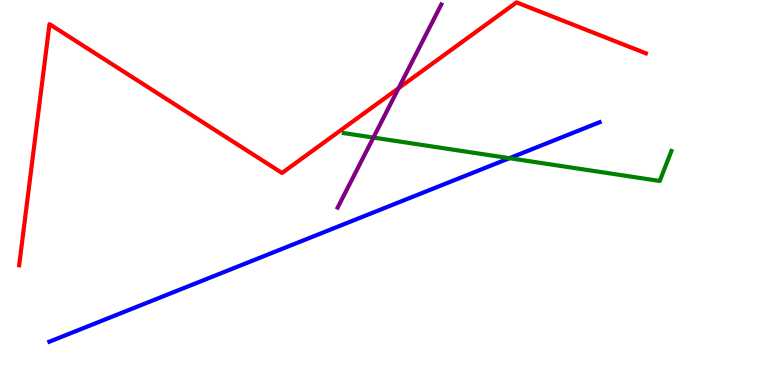[{'lines': ['blue', 'red'], 'intersections': []}, {'lines': ['green', 'red'], 'intersections': []}, {'lines': ['purple', 'red'], 'intersections': [{'x': 5.14, 'y': 7.71}]}, {'lines': ['blue', 'green'], 'intersections': [{'x': 6.57, 'y': 5.89}]}, {'lines': ['blue', 'purple'], 'intersections': []}, {'lines': ['green', 'purple'], 'intersections': [{'x': 4.82, 'y': 6.43}]}]